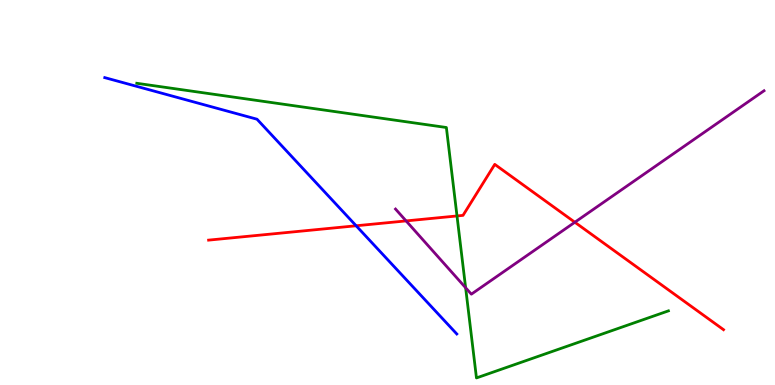[{'lines': ['blue', 'red'], 'intersections': [{'x': 4.6, 'y': 4.14}]}, {'lines': ['green', 'red'], 'intersections': [{'x': 5.9, 'y': 4.39}]}, {'lines': ['purple', 'red'], 'intersections': [{'x': 5.24, 'y': 4.26}, {'x': 7.42, 'y': 4.23}]}, {'lines': ['blue', 'green'], 'intersections': []}, {'lines': ['blue', 'purple'], 'intersections': []}, {'lines': ['green', 'purple'], 'intersections': [{'x': 6.01, 'y': 2.53}]}]